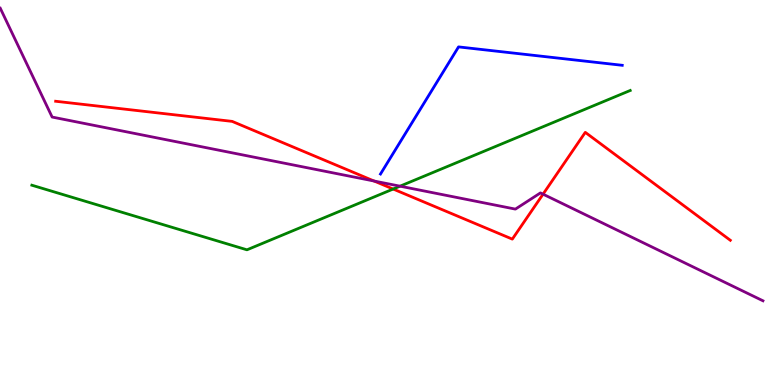[{'lines': ['blue', 'red'], 'intersections': []}, {'lines': ['green', 'red'], 'intersections': [{'x': 5.07, 'y': 5.09}]}, {'lines': ['purple', 'red'], 'intersections': [{'x': 4.83, 'y': 5.3}, {'x': 7.01, 'y': 4.96}]}, {'lines': ['blue', 'green'], 'intersections': []}, {'lines': ['blue', 'purple'], 'intersections': []}, {'lines': ['green', 'purple'], 'intersections': [{'x': 5.16, 'y': 5.16}]}]